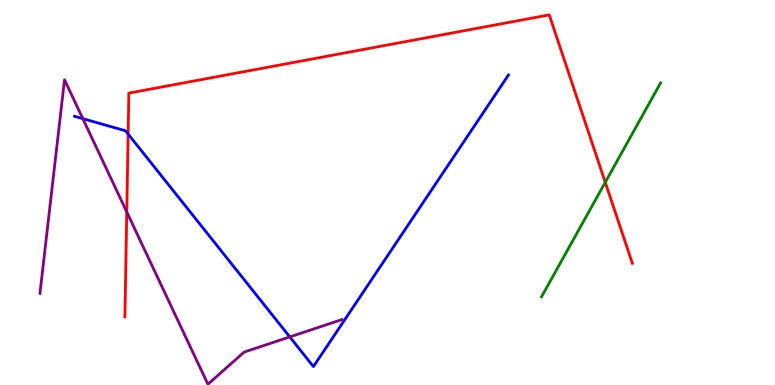[{'lines': ['blue', 'red'], 'intersections': [{'x': 1.65, 'y': 6.52}]}, {'lines': ['green', 'red'], 'intersections': [{'x': 7.81, 'y': 5.26}]}, {'lines': ['purple', 'red'], 'intersections': [{'x': 1.64, 'y': 4.49}]}, {'lines': ['blue', 'green'], 'intersections': []}, {'lines': ['blue', 'purple'], 'intersections': [{'x': 1.07, 'y': 6.92}, {'x': 3.74, 'y': 1.25}]}, {'lines': ['green', 'purple'], 'intersections': []}]